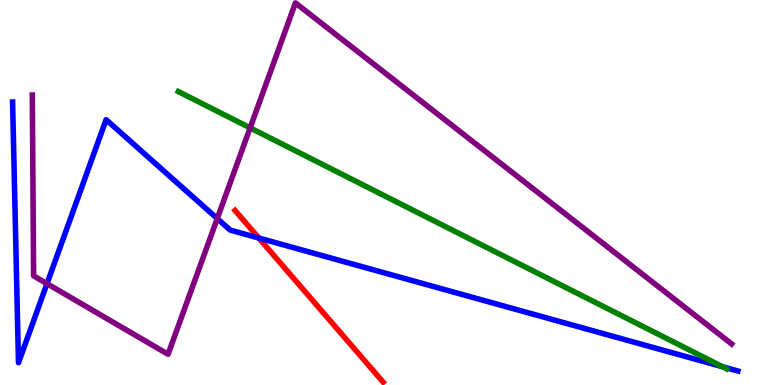[{'lines': ['blue', 'red'], 'intersections': [{'x': 3.34, 'y': 3.82}]}, {'lines': ['green', 'red'], 'intersections': []}, {'lines': ['purple', 'red'], 'intersections': []}, {'lines': ['blue', 'green'], 'intersections': [{'x': 9.32, 'y': 0.473}]}, {'lines': ['blue', 'purple'], 'intersections': [{'x': 0.606, 'y': 2.63}, {'x': 2.8, 'y': 4.32}]}, {'lines': ['green', 'purple'], 'intersections': [{'x': 3.23, 'y': 6.68}]}]